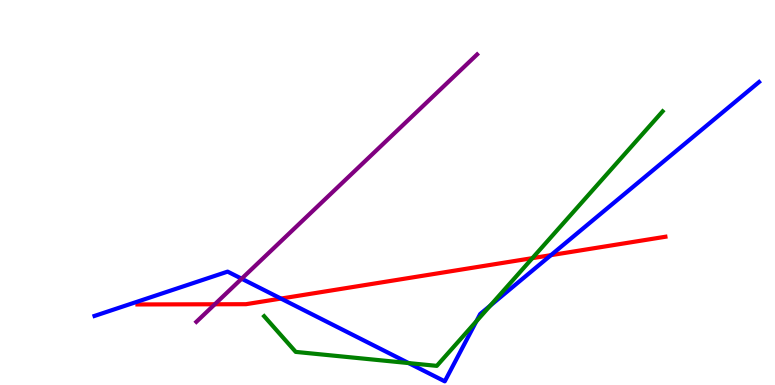[{'lines': ['blue', 'red'], 'intersections': [{'x': 3.63, 'y': 2.24}, {'x': 7.11, 'y': 3.37}]}, {'lines': ['green', 'red'], 'intersections': [{'x': 6.87, 'y': 3.3}]}, {'lines': ['purple', 'red'], 'intersections': [{'x': 2.77, 'y': 2.1}]}, {'lines': ['blue', 'green'], 'intersections': [{'x': 5.27, 'y': 0.569}, {'x': 6.15, 'y': 1.65}, {'x': 6.33, 'y': 2.06}]}, {'lines': ['blue', 'purple'], 'intersections': [{'x': 3.12, 'y': 2.76}]}, {'lines': ['green', 'purple'], 'intersections': []}]